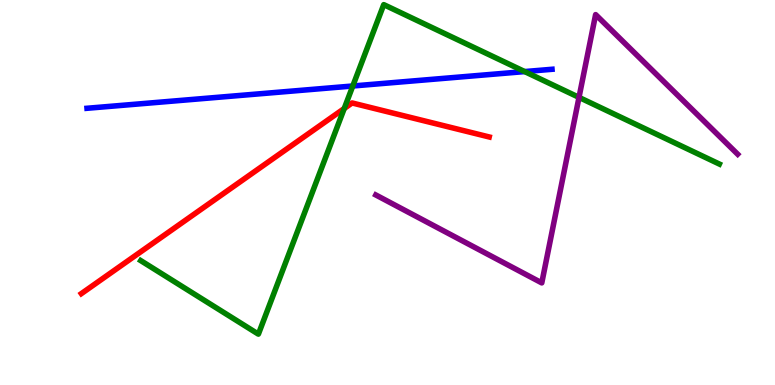[{'lines': ['blue', 'red'], 'intersections': []}, {'lines': ['green', 'red'], 'intersections': [{'x': 4.44, 'y': 7.18}]}, {'lines': ['purple', 'red'], 'intersections': []}, {'lines': ['blue', 'green'], 'intersections': [{'x': 4.55, 'y': 7.77}, {'x': 6.77, 'y': 8.14}]}, {'lines': ['blue', 'purple'], 'intersections': []}, {'lines': ['green', 'purple'], 'intersections': [{'x': 7.47, 'y': 7.47}]}]